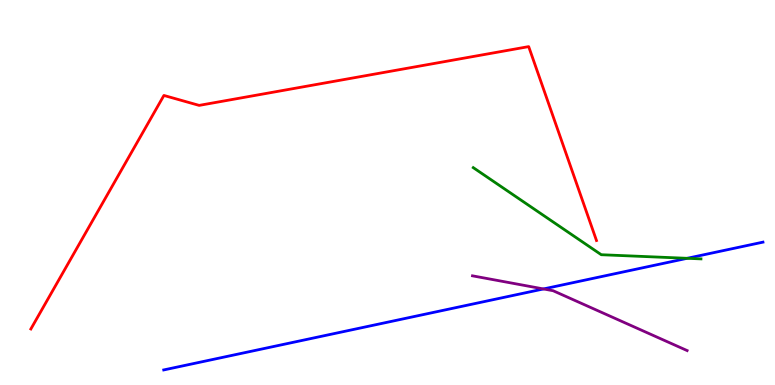[{'lines': ['blue', 'red'], 'intersections': []}, {'lines': ['green', 'red'], 'intersections': []}, {'lines': ['purple', 'red'], 'intersections': []}, {'lines': ['blue', 'green'], 'intersections': [{'x': 8.87, 'y': 3.29}]}, {'lines': ['blue', 'purple'], 'intersections': [{'x': 7.01, 'y': 2.49}]}, {'lines': ['green', 'purple'], 'intersections': []}]